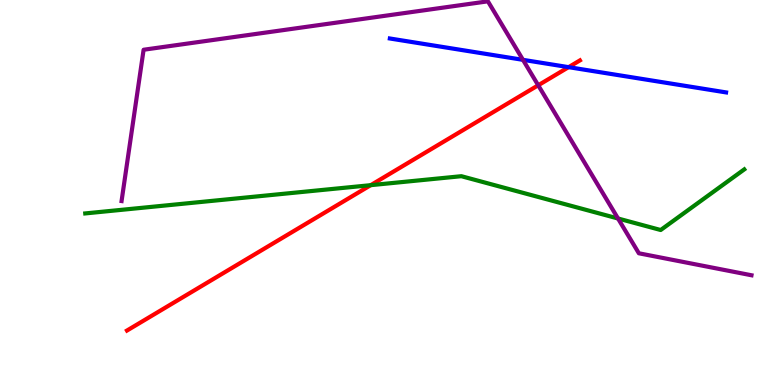[{'lines': ['blue', 'red'], 'intersections': [{'x': 7.34, 'y': 8.26}]}, {'lines': ['green', 'red'], 'intersections': [{'x': 4.78, 'y': 5.19}]}, {'lines': ['purple', 'red'], 'intersections': [{'x': 6.94, 'y': 7.78}]}, {'lines': ['blue', 'green'], 'intersections': []}, {'lines': ['blue', 'purple'], 'intersections': [{'x': 6.75, 'y': 8.45}]}, {'lines': ['green', 'purple'], 'intersections': [{'x': 7.97, 'y': 4.32}]}]